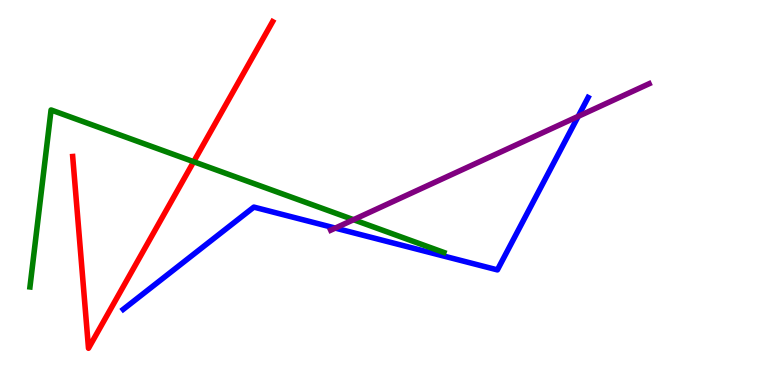[{'lines': ['blue', 'red'], 'intersections': []}, {'lines': ['green', 'red'], 'intersections': [{'x': 2.5, 'y': 5.8}]}, {'lines': ['purple', 'red'], 'intersections': []}, {'lines': ['blue', 'green'], 'intersections': []}, {'lines': ['blue', 'purple'], 'intersections': [{'x': 4.33, 'y': 4.08}, {'x': 7.46, 'y': 6.98}]}, {'lines': ['green', 'purple'], 'intersections': [{'x': 4.56, 'y': 4.29}]}]